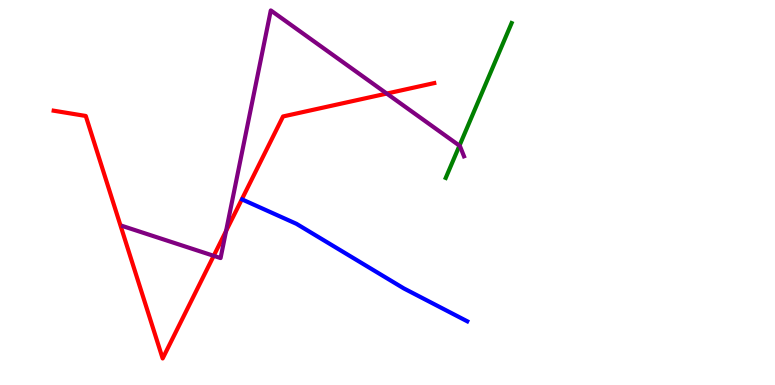[{'lines': ['blue', 'red'], 'intersections': []}, {'lines': ['green', 'red'], 'intersections': []}, {'lines': ['purple', 'red'], 'intersections': [{'x': 2.76, 'y': 3.36}, {'x': 2.92, 'y': 4.0}, {'x': 4.99, 'y': 7.57}]}, {'lines': ['blue', 'green'], 'intersections': []}, {'lines': ['blue', 'purple'], 'intersections': []}, {'lines': ['green', 'purple'], 'intersections': [{'x': 5.93, 'y': 6.22}]}]